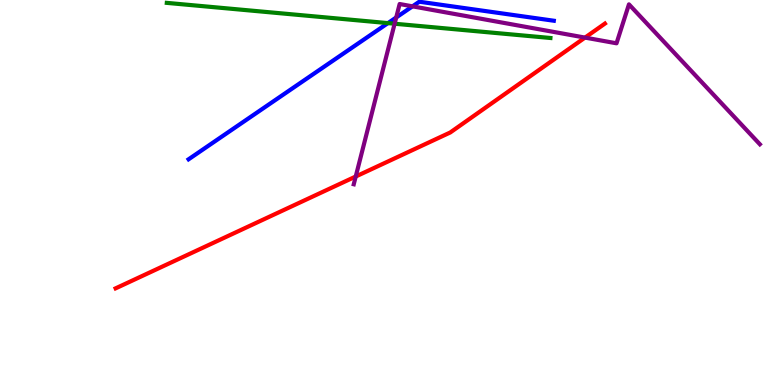[{'lines': ['blue', 'red'], 'intersections': []}, {'lines': ['green', 'red'], 'intersections': []}, {'lines': ['purple', 'red'], 'intersections': [{'x': 4.59, 'y': 5.42}, {'x': 7.55, 'y': 9.02}]}, {'lines': ['blue', 'green'], 'intersections': [{'x': 5.01, 'y': 9.4}]}, {'lines': ['blue', 'purple'], 'intersections': [{'x': 5.11, 'y': 9.55}, {'x': 5.32, 'y': 9.84}]}, {'lines': ['green', 'purple'], 'intersections': [{'x': 5.09, 'y': 9.38}]}]